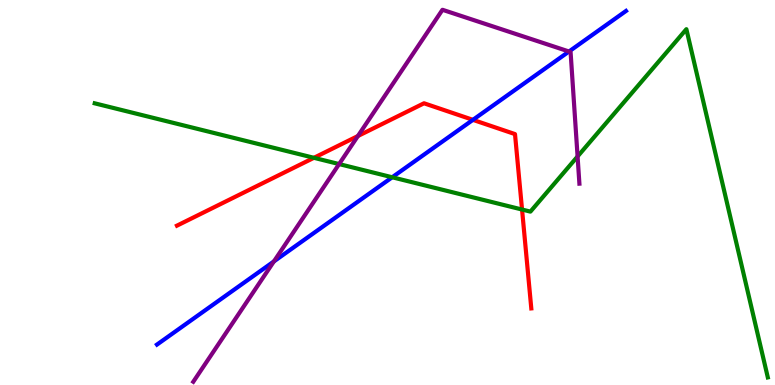[{'lines': ['blue', 'red'], 'intersections': [{'x': 6.1, 'y': 6.89}]}, {'lines': ['green', 'red'], 'intersections': [{'x': 4.05, 'y': 5.9}, {'x': 6.74, 'y': 4.56}]}, {'lines': ['purple', 'red'], 'intersections': [{'x': 4.62, 'y': 6.47}]}, {'lines': ['blue', 'green'], 'intersections': [{'x': 5.06, 'y': 5.4}]}, {'lines': ['blue', 'purple'], 'intersections': [{'x': 3.53, 'y': 3.21}, {'x': 7.34, 'y': 8.66}]}, {'lines': ['green', 'purple'], 'intersections': [{'x': 4.38, 'y': 5.74}, {'x': 7.45, 'y': 5.94}]}]